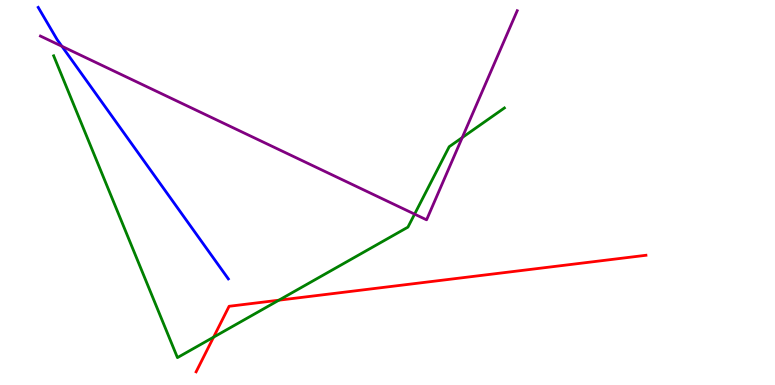[{'lines': ['blue', 'red'], 'intersections': []}, {'lines': ['green', 'red'], 'intersections': [{'x': 2.76, 'y': 1.24}, {'x': 3.6, 'y': 2.2}]}, {'lines': ['purple', 'red'], 'intersections': []}, {'lines': ['blue', 'green'], 'intersections': []}, {'lines': ['blue', 'purple'], 'intersections': [{'x': 0.799, 'y': 8.8}]}, {'lines': ['green', 'purple'], 'intersections': [{'x': 5.35, 'y': 4.44}, {'x': 5.96, 'y': 6.43}]}]